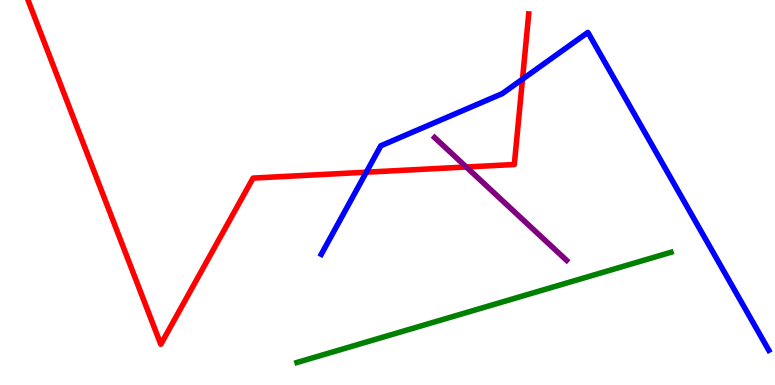[{'lines': ['blue', 'red'], 'intersections': [{'x': 4.73, 'y': 5.53}, {'x': 6.74, 'y': 7.94}]}, {'lines': ['green', 'red'], 'intersections': []}, {'lines': ['purple', 'red'], 'intersections': [{'x': 6.02, 'y': 5.66}]}, {'lines': ['blue', 'green'], 'intersections': []}, {'lines': ['blue', 'purple'], 'intersections': []}, {'lines': ['green', 'purple'], 'intersections': []}]